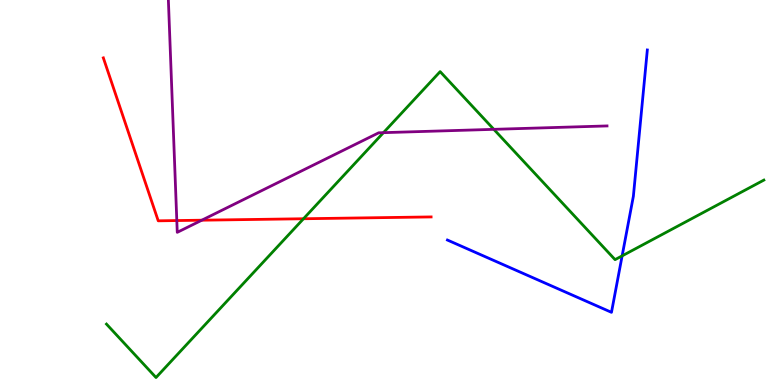[{'lines': ['blue', 'red'], 'intersections': []}, {'lines': ['green', 'red'], 'intersections': [{'x': 3.92, 'y': 4.32}]}, {'lines': ['purple', 'red'], 'intersections': [{'x': 2.28, 'y': 4.27}, {'x': 2.6, 'y': 4.28}]}, {'lines': ['blue', 'green'], 'intersections': [{'x': 8.03, 'y': 3.35}]}, {'lines': ['blue', 'purple'], 'intersections': []}, {'lines': ['green', 'purple'], 'intersections': [{'x': 4.95, 'y': 6.55}, {'x': 6.37, 'y': 6.64}]}]